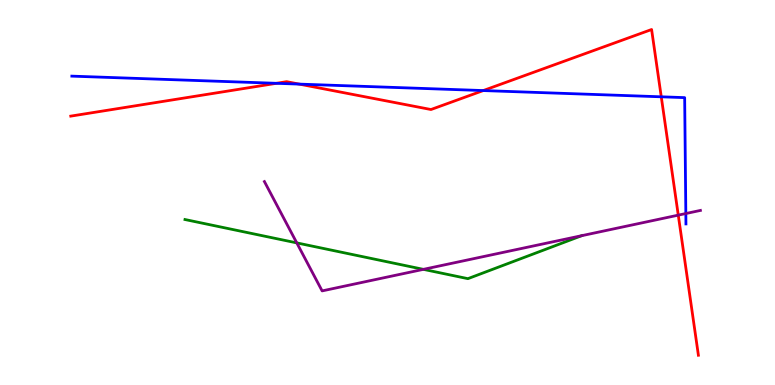[{'lines': ['blue', 'red'], 'intersections': [{'x': 3.57, 'y': 7.84}, {'x': 3.86, 'y': 7.82}, {'x': 6.24, 'y': 7.65}, {'x': 8.53, 'y': 7.49}]}, {'lines': ['green', 'red'], 'intersections': []}, {'lines': ['purple', 'red'], 'intersections': [{'x': 8.75, 'y': 4.41}]}, {'lines': ['blue', 'green'], 'intersections': []}, {'lines': ['blue', 'purple'], 'intersections': [{'x': 8.85, 'y': 4.45}]}, {'lines': ['green', 'purple'], 'intersections': [{'x': 3.83, 'y': 3.69}, {'x': 5.46, 'y': 3.0}, {'x': 7.51, 'y': 3.88}]}]